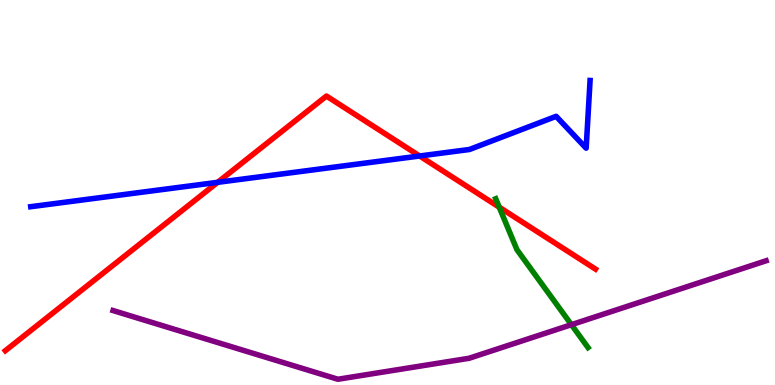[{'lines': ['blue', 'red'], 'intersections': [{'x': 2.81, 'y': 5.26}, {'x': 5.41, 'y': 5.95}]}, {'lines': ['green', 'red'], 'intersections': [{'x': 6.44, 'y': 4.62}]}, {'lines': ['purple', 'red'], 'intersections': []}, {'lines': ['blue', 'green'], 'intersections': []}, {'lines': ['blue', 'purple'], 'intersections': []}, {'lines': ['green', 'purple'], 'intersections': [{'x': 7.37, 'y': 1.57}]}]